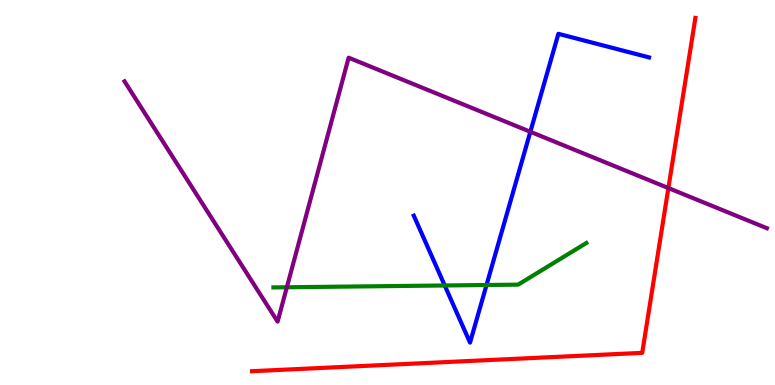[{'lines': ['blue', 'red'], 'intersections': []}, {'lines': ['green', 'red'], 'intersections': []}, {'lines': ['purple', 'red'], 'intersections': [{'x': 8.62, 'y': 5.12}]}, {'lines': ['blue', 'green'], 'intersections': [{'x': 5.74, 'y': 2.59}, {'x': 6.28, 'y': 2.6}]}, {'lines': ['blue', 'purple'], 'intersections': [{'x': 6.84, 'y': 6.58}]}, {'lines': ['green', 'purple'], 'intersections': [{'x': 3.7, 'y': 2.54}]}]